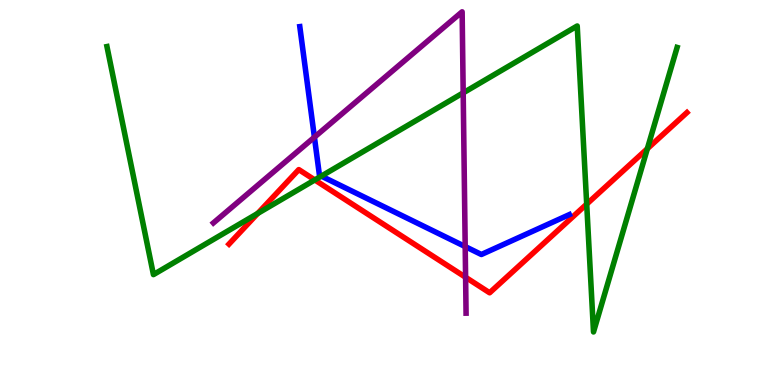[{'lines': ['blue', 'red'], 'intersections': []}, {'lines': ['green', 'red'], 'intersections': [{'x': 3.33, 'y': 4.46}, {'x': 4.06, 'y': 5.33}, {'x': 7.57, 'y': 4.7}, {'x': 8.35, 'y': 6.14}]}, {'lines': ['purple', 'red'], 'intersections': [{'x': 6.01, 'y': 2.8}]}, {'lines': ['blue', 'green'], 'intersections': [{'x': 4.15, 'y': 5.43}]}, {'lines': ['blue', 'purple'], 'intersections': [{'x': 4.06, 'y': 6.44}, {'x': 6.0, 'y': 3.6}]}, {'lines': ['green', 'purple'], 'intersections': [{'x': 5.98, 'y': 7.59}]}]